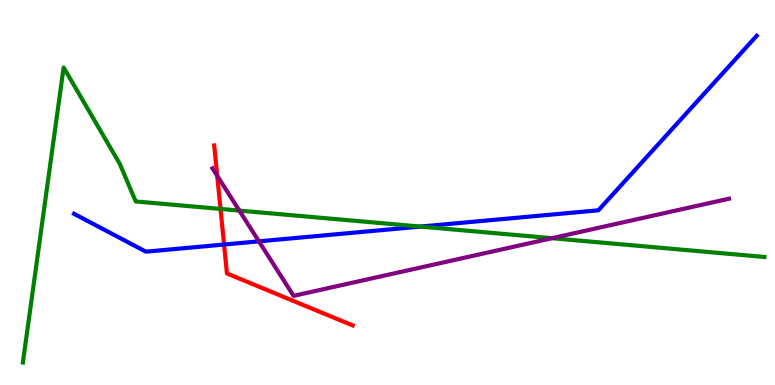[{'lines': ['blue', 'red'], 'intersections': [{'x': 2.89, 'y': 3.65}]}, {'lines': ['green', 'red'], 'intersections': [{'x': 2.85, 'y': 4.57}]}, {'lines': ['purple', 'red'], 'intersections': [{'x': 2.8, 'y': 5.43}]}, {'lines': ['blue', 'green'], 'intersections': [{'x': 5.42, 'y': 4.11}]}, {'lines': ['blue', 'purple'], 'intersections': [{'x': 3.34, 'y': 3.73}]}, {'lines': ['green', 'purple'], 'intersections': [{'x': 3.09, 'y': 4.53}, {'x': 7.12, 'y': 3.81}]}]